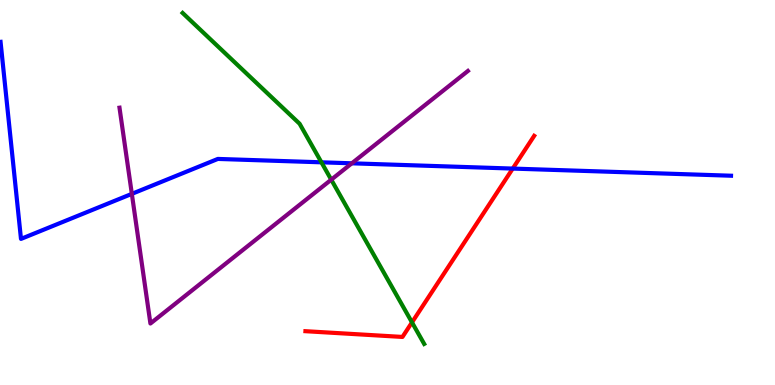[{'lines': ['blue', 'red'], 'intersections': [{'x': 6.62, 'y': 5.62}]}, {'lines': ['green', 'red'], 'intersections': [{'x': 5.32, 'y': 1.63}]}, {'lines': ['purple', 'red'], 'intersections': []}, {'lines': ['blue', 'green'], 'intersections': [{'x': 4.15, 'y': 5.78}]}, {'lines': ['blue', 'purple'], 'intersections': [{'x': 1.7, 'y': 4.96}, {'x': 4.54, 'y': 5.76}]}, {'lines': ['green', 'purple'], 'intersections': [{'x': 4.27, 'y': 5.33}]}]